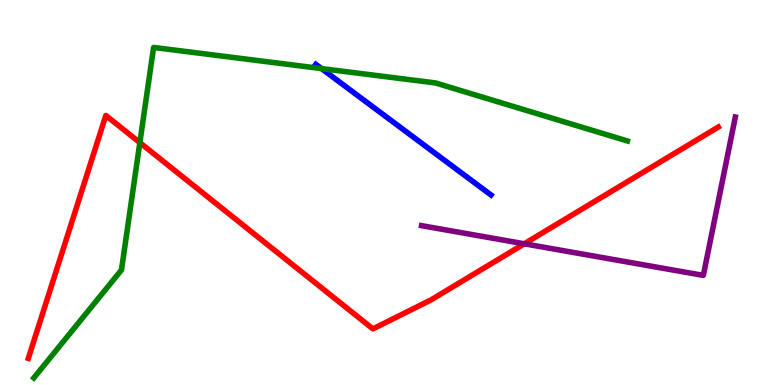[{'lines': ['blue', 'red'], 'intersections': []}, {'lines': ['green', 'red'], 'intersections': [{'x': 1.8, 'y': 6.3}]}, {'lines': ['purple', 'red'], 'intersections': [{'x': 6.76, 'y': 3.67}]}, {'lines': ['blue', 'green'], 'intersections': [{'x': 4.15, 'y': 8.22}]}, {'lines': ['blue', 'purple'], 'intersections': []}, {'lines': ['green', 'purple'], 'intersections': []}]